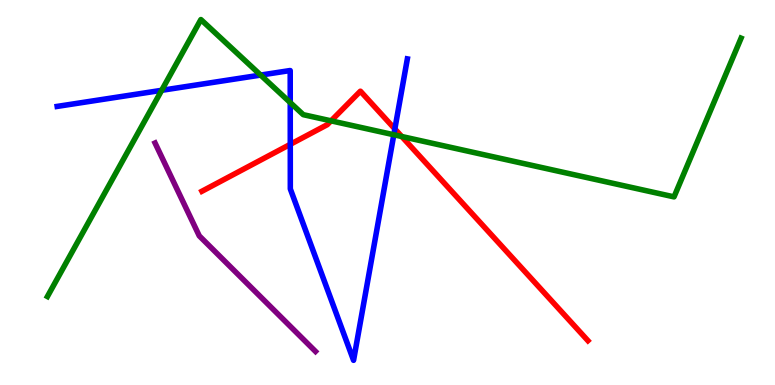[{'lines': ['blue', 'red'], 'intersections': [{'x': 3.75, 'y': 6.25}, {'x': 5.09, 'y': 6.65}]}, {'lines': ['green', 'red'], 'intersections': [{'x': 4.27, 'y': 6.86}, {'x': 5.18, 'y': 6.45}]}, {'lines': ['purple', 'red'], 'intersections': []}, {'lines': ['blue', 'green'], 'intersections': [{'x': 2.09, 'y': 7.65}, {'x': 3.36, 'y': 8.05}, {'x': 3.75, 'y': 7.34}, {'x': 5.08, 'y': 6.5}]}, {'lines': ['blue', 'purple'], 'intersections': []}, {'lines': ['green', 'purple'], 'intersections': []}]